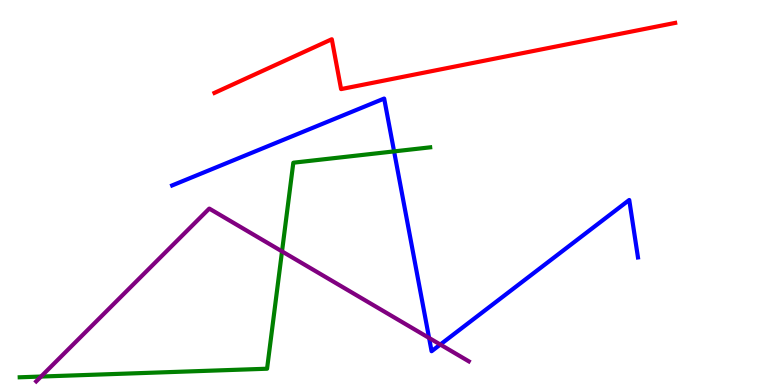[{'lines': ['blue', 'red'], 'intersections': []}, {'lines': ['green', 'red'], 'intersections': []}, {'lines': ['purple', 'red'], 'intersections': []}, {'lines': ['blue', 'green'], 'intersections': [{'x': 5.08, 'y': 6.07}]}, {'lines': ['blue', 'purple'], 'intersections': [{'x': 5.54, 'y': 1.22}, {'x': 5.68, 'y': 1.05}]}, {'lines': ['green', 'purple'], 'intersections': [{'x': 0.53, 'y': 0.22}, {'x': 3.64, 'y': 3.47}]}]